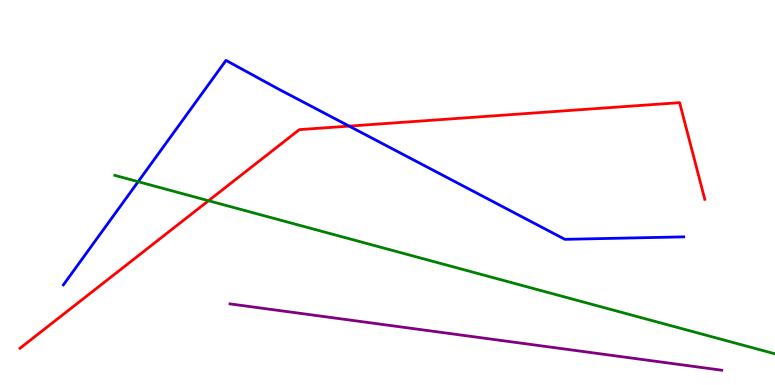[{'lines': ['blue', 'red'], 'intersections': [{'x': 4.5, 'y': 6.72}]}, {'lines': ['green', 'red'], 'intersections': [{'x': 2.69, 'y': 4.79}]}, {'lines': ['purple', 'red'], 'intersections': []}, {'lines': ['blue', 'green'], 'intersections': [{'x': 1.78, 'y': 5.28}]}, {'lines': ['blue', 'purple'], 'intersections': []}, {'lines': ['green', 'purple'], 'intersections': []}]